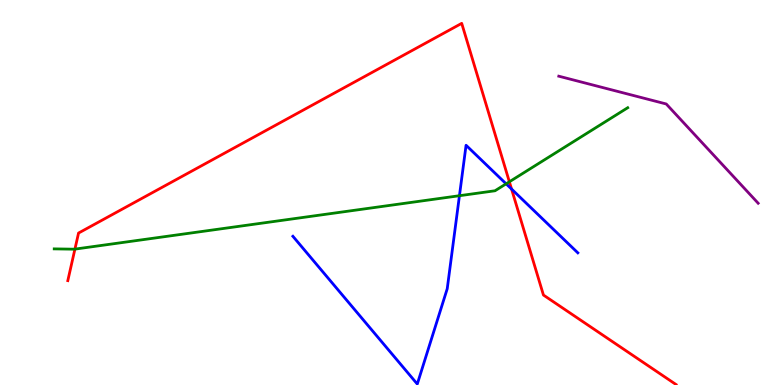[{'lines': ['blue', 'red'], 'intersections': [{'x': 6.6, 'y': 5.09}]}, {'lines': ['green', 'red'], 'intersections': [{'x': 0.967, 'y': 3.53}, {'x': 6.57, 'y': 5.28}]}, {'lines': ['purple', 'red'], 'intersections': []}, {'lines': ['blue', 'green'], 'intersections': [{'x': 5.93, 'y': 4.92}, {'x': 6.53, 'y': 5.23}]}, {'lines': ['blue', 'purple'], 'intersections': []}, {'lines': ['green', 'purple'], 'intersections': []}]